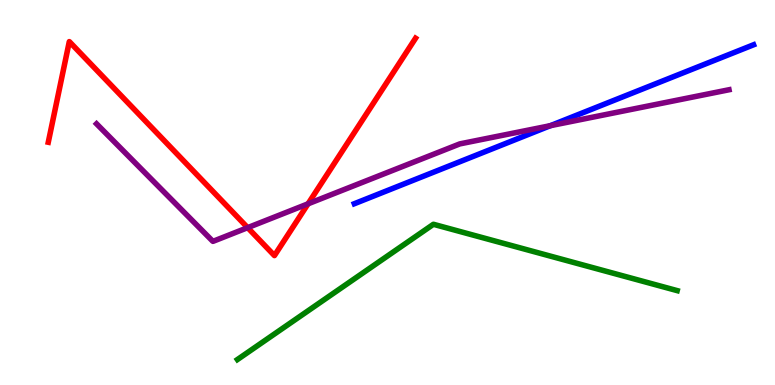[{'lines': ['blue', 'red'], 'intersections': []}, {'lines': ['green', 'red'], 'intersections': []}, {'lines': ['purple', 'red'], 'intersections': [{'x': 3.2, 'y': 4.09}, {'x': 3.97, 'y': 4.71}]}, {'lines': ['blue', 'green'], 'intersections': []}, {'lines': ['blue', 'purple'], 'intersections': [{'x': 7.1, 'y': 6.74}]}, {'lines': ['green', 'purple'], 'intersections': []}]